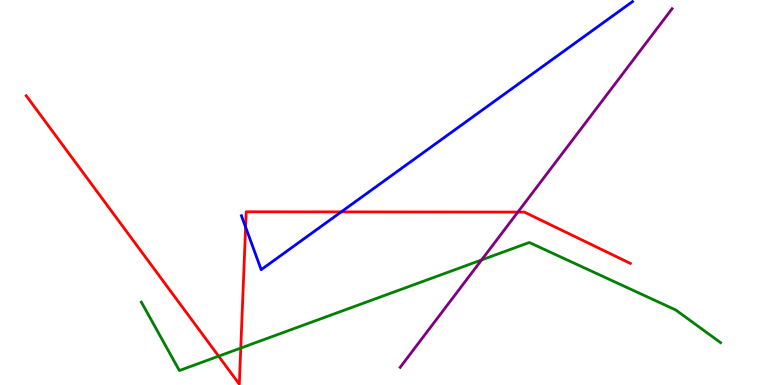[{'lines': ['blue', 'red'], 'intersections': [{'x': 3.17, 'y': 4.1}, {'x': 4.4, 'y': 4.5}]}, {'lines': ['green', 'red'], 'intersections': [{'x': 2.82, 'y': 0.749}, {'x': 3.11, 'y': 0.959}]}, {'lines': ['purple', 'red'], 'intersections': [{'x': 6.68, 'y': 4.49}]}, {'lines': ['blue', 'green'], 'intersections': []}, {'lines': ['blue', 'purple'], 'intersections': []}, {'lines': ['green', 'purple'], 'intersections': [{'x': 6.21, 'y': 3.25}]}]